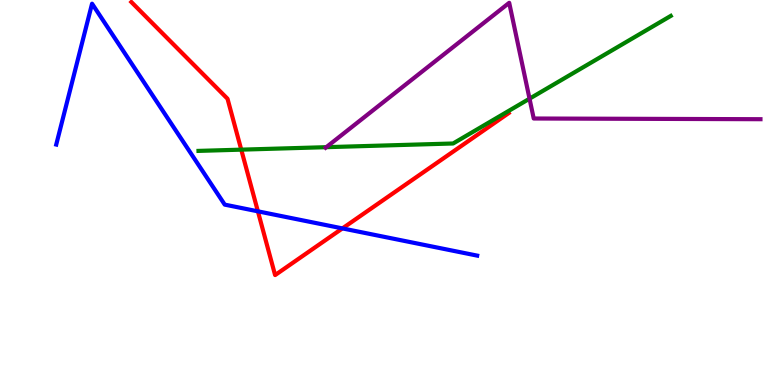[{'lines': ['blue', 'red'], 'intersections': [{'x': 3.33, 'y': 4.51}, {'x': 4.42, 'y': 4.07}]}, {'lines': ['green', 'red'], 'intersections': [{'x': 3.11, 'y': 6.11}]}, {'lines': ['purple', 'red'], 'intersections': []}, {'lines': ['blue', 'green'], 'intersections': []}, {'lines': ['blue', 'purple'], 'intersections': []}, {'lines': ['green', 'purple'], 'intersections': [{'x': 4.21, 'y': 6.18}, {'x': 6.83, 'y': 7.44}]}]